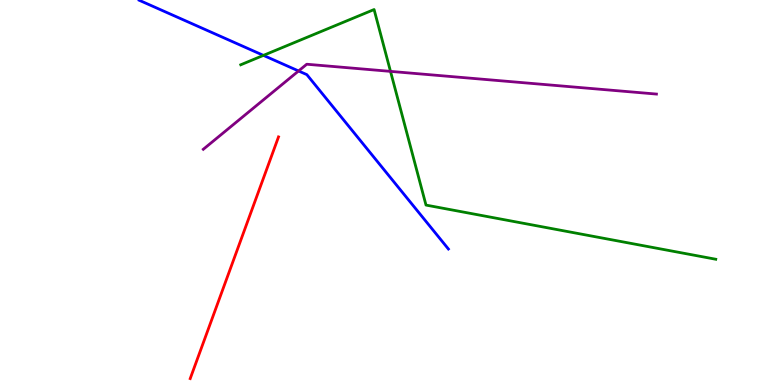[{'lines': ['blue', 'red'], 'intersections': []}, {'lines': ['green', 'red'], 'intersections': []}, {'lines': ['purple', 'red'], 'intersections': []}, {'lines': ['blue', 'green'], 'intersections': [{'x': 3.4, 'y': 8.56}]}, {'lines': ['blue', 'purple'], 'intersections': [{'x': 3.85, 'y': 8.16}]}, {'lines': ['green', 'purple'], 'intersections': [{'x': 5.04, 'y': 8.15}]}]